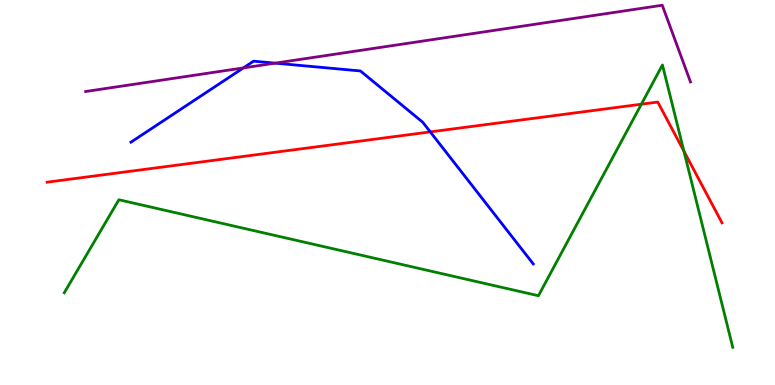[{'lines': ['blue', 'red'], 'intersections': [{'x': 5.55, 'y': 6.57}]}, {'lines': ['green', 'red'], 'intersections': [{'x': 8.28, 'y': 7.29}, {'x': 8.82, 'y': 6.07}]}, {'lines': ['purple', 'red'], 'intersections': []}, {'lines': ['blue', 'green'], 'intersections': []}, {'lines': ['blue', 'purple'], 'intersections': [{'x': 3.14, 'y': 8.24}, {'x': 3.55, 'y': 8.36}]}, {'lines': ['green', 'purple'], 'intersections': []}]